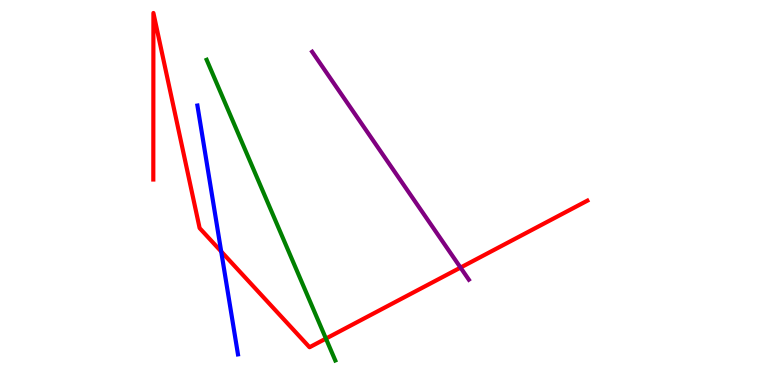[{'lines': ['blue', 'red'], 'intersections': [{'x': 2.85, 'y': 3.47}]}, {'lines': ['green', 'red'], 'intersections': [{'x': 4.21, 'y': 1.21}]}, {'lines': ['purple', 'red'], 'intersections': [{'x': 5.94, 'y': 3.05}]}, {'lines': ['blue', 'green'], 'intersections': []}, {'lines': ['blue', 'purple'], 'intersections': []}, {'lines': ['green', 'purple'], 'intersections': []}]